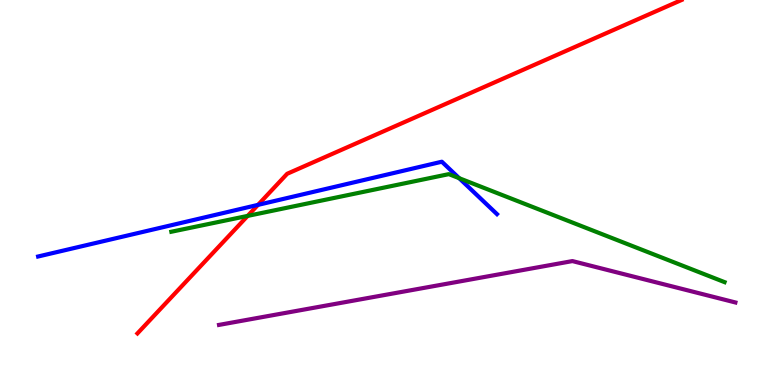[{'lines': ['blue', 'red'], 'intersections': [{'x': 3.33, 'y': 4.68}]}, {'lines': ['green', 'red'], 'intersections': [{'x': 3.2, 'y': 4.39}]}, {'lines': ['purple', 'red'], 'intersections': []}, {'lines': ['blue', 'green'], 'intersections': [{'x': 5.92, 'y': 5.37}]}, {'lines': ['blue', 'purple'], 'intersections': []}, {'lines': ['green', 'purple'], 'intersections': []}]